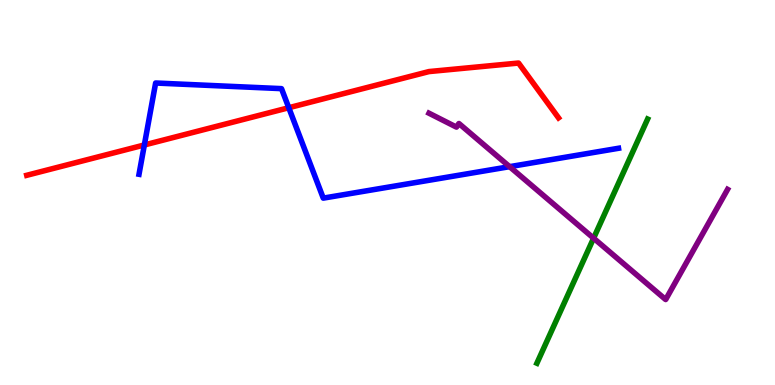[{'lines': ['blue', 'red'], 'intersections': [{'x': 1.86, 'y': 6.23}, {'x': 3.73, 'y': 7.2}]}, {'lines': ['green', 'red'], 'intersections': []}, {'lines': ['purple', 'red'], 'intersections': []}, {'lines': ['blue', 'green'], 'intersections': []}, {'lines': ['blue', 'purple'], 'intersections': [{'x': 6.58, 'y': 5.67}]}, {'lines': ['green', 'purple'], 'intersections': [{'x': 7.66, 'y': 3.81}]}]